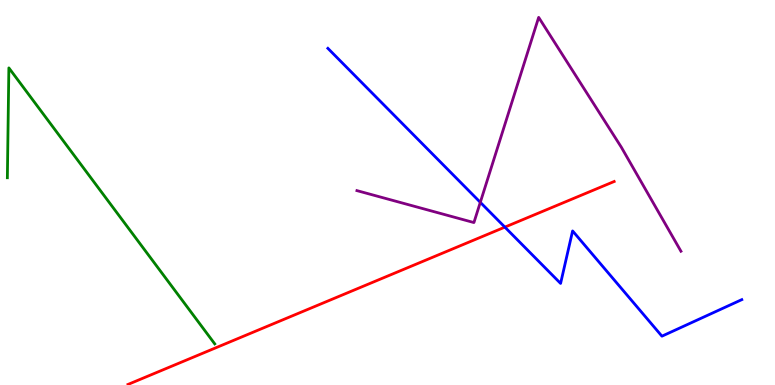[{'lines': ['blue', 'red'], 'intersections': [{'x': 6.51, 'y': 4.1}]}, {'lines': ['green', 'red'], 'intersections': []}, {'lines': ['purple', 'red'], 'intersections': []}, {'lines': ['blue', 'green'], 'intersections': []}, {'lines': ['blue', 'purple'], 'intersections': [{'x': 6.2, 'y': 4.74}]}, {'lines': ['green', 'purple'], 'intersections': []}]